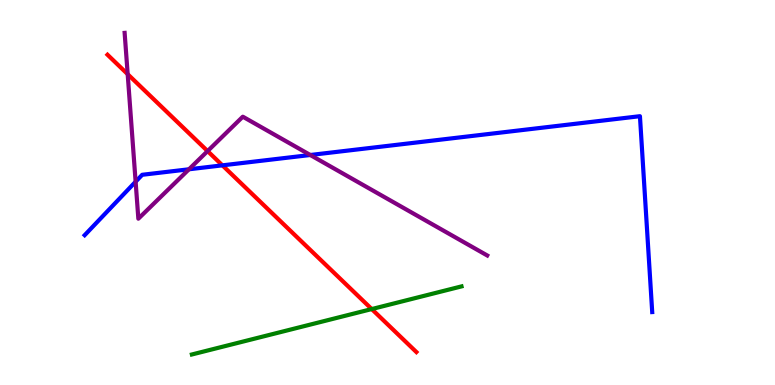[{'lines': ['blue', 'red'], 'intersections': [{'x': 2.87, 'y': 5.71}]}, {'lines': ['green', 'red'], 'intersections': [{'x': 4.8, 'y': 1.97}]}, {'lines': ['purple', 'red'], 'intersections': [{'x': 1.65, 'y': 8.07}, {'x': 2.68, 'y': 6.08}]}, {'lines': ['blue', 'green'], 'intersections': []}, {'lines': ['blue', 'purple'], 'intersections': [{'x': 1.75, 'y': 5.28}, {'x': 2.44, 'y': 5.6}, {'x': 4.0, 'y': 5.97}]}, {'lines': ['green', 'purple'], 'intersections': []}]